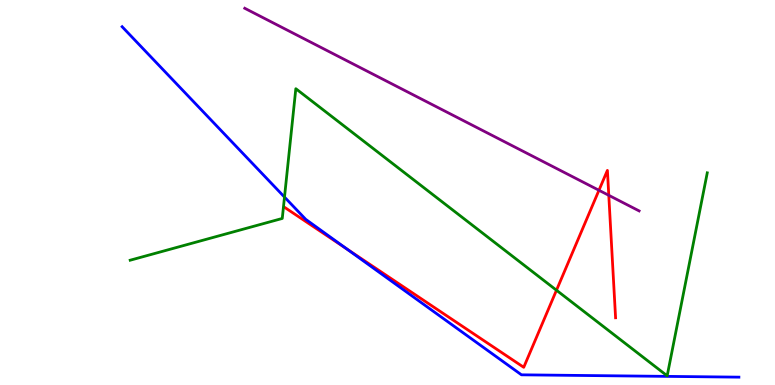[{'lines': ['blue', 'red'], 'intersections': [{'x': 4.47, 'y': 3.53}]}, {'lines': ['green', 'red'], 'intersections': [{'x': 7.18, 'y': 2.46}]}, {'lines': ['purple', 'red'], 'intersections': [{'x': 7.73, 'y': 5.06}, {'x': 7.86, 'y': 4.93}]}, {'lines': ['blue', 'green'], 'intersections': [{'x': 3.67, 'y': 4.88}]}, {'lines': ['blue', 'purple'], 'intersections': []}, {'lines': ['green', 'purple'], 'intersections': []}]